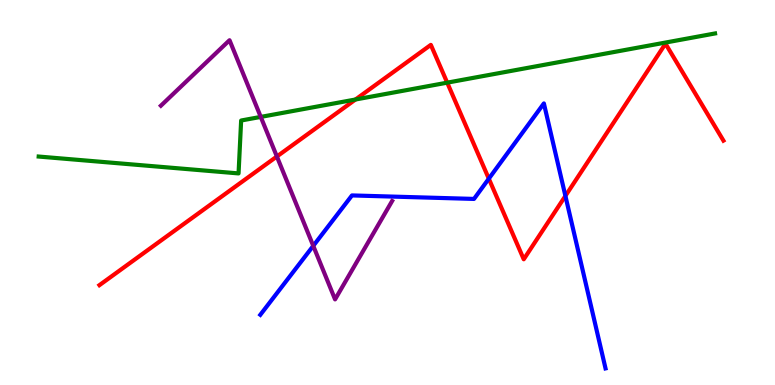[{'lines': ['blue', 'red'], 'intersections': [{'x': 6.31, 'y': 5.36}, {'x': 7.3, 'y': 4.91}]}, {'lines': ['green', 'red'], 'intersections': [{'x': 4.59, 'y': 7.42}, {'x': 5.77, 'y': 7.85}]}, {'lines': ['purple', 'red'], 'intersections': [{'x': 3.57, 'y': 5.94}]}, {'lines': ['blue', 'green'], 'intersections': []}, {'lines': ['blue', 'purple'], 'intersections': [{'x': 4.04, 'y': 3.61}]}, {'lines': ['green', 'purple'], 'intersections': [{'x': 3.36, 'y': 6.96}]}]